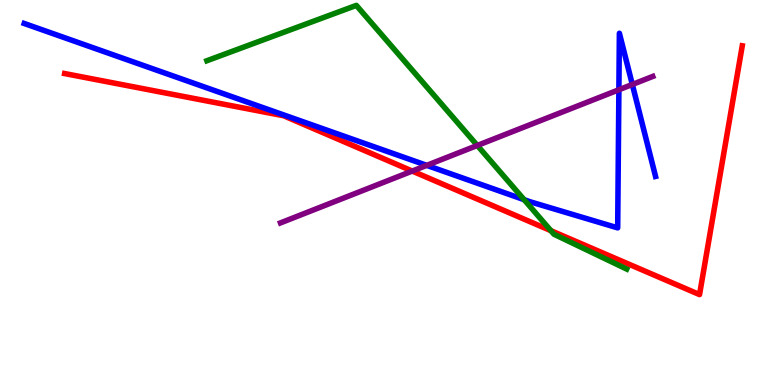[{'lines': ['blue', 'red'], 'intersections': []}, {'lines': ['green', 'red'], 'intersections': [{'x': 7.11, 'y': 4.01}]}, {'lines': ['purple', 'red'], 'intersections': [{'x': 5.32, 'y': 5.56}]}, {'lines': ['blue', 'green'], 'intersections': [{'x': 6.76, 'y': 4.81}]}, {'lines': ['blue', 'purple'], 'intersections': [{'x': 5.51, 'y': 5.71}, {'x': 7.99, 'y': 7.67}, {'x': 8.16, 'y': 7.81}]}, {'lines': ['green', 'purple'], 'intersections': [{'x': 6.16, 'y': 6.22}]}]